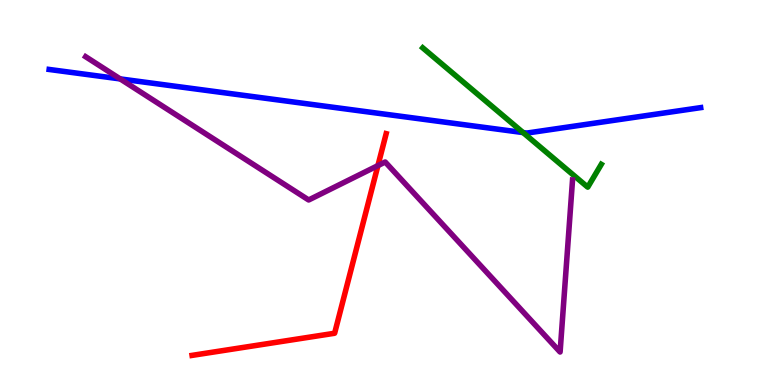[{'lines': ['blue', 'red'], 'intersections': []}, {'lines': ['green', 'red'], 'intersections': []}, {'lines': ['purple', 'red'], 'intersections': [{'x': 4.88, 'y': 5.7}]}, {'lines': ['blue', 'green'], 'intersections': [{'x': 6.75, 'y': 6.56}]}, {'lines': ['blue', 'purple'], 'intersections': [{'x': 1.55, 'y': 7.95}]}, {'lines': ['green', 'purple'], 'intersections': []}]